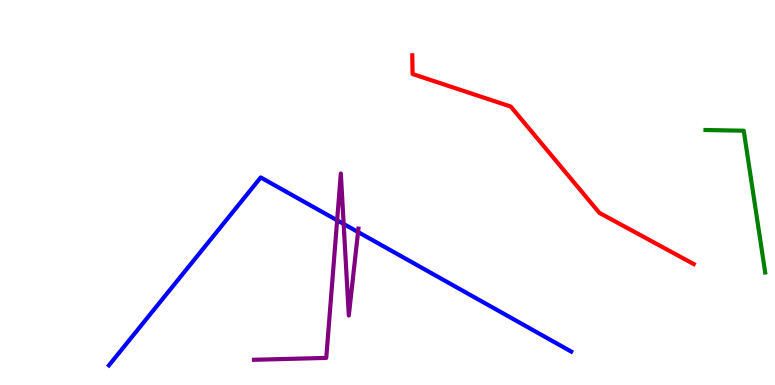[{'lines': ['blue', 'red'], 'intersections': []}, {'lines': ['green', 'red'], 'intersections': []}, {'lines': ['purple', 'red'], 'intersections': []}, {'lines': ['blue', 'green'], 'intersections': []}, {'lines': ['blue', 'purple'], 'intersections': [{'x': 4.35, 'y': 4.28}, {'x': 4.43, 'y': 4.18}, {'x': 4.62, 'y': 3.97}]}, {'lines': ['green', 'purple'], 'intersections': []}]